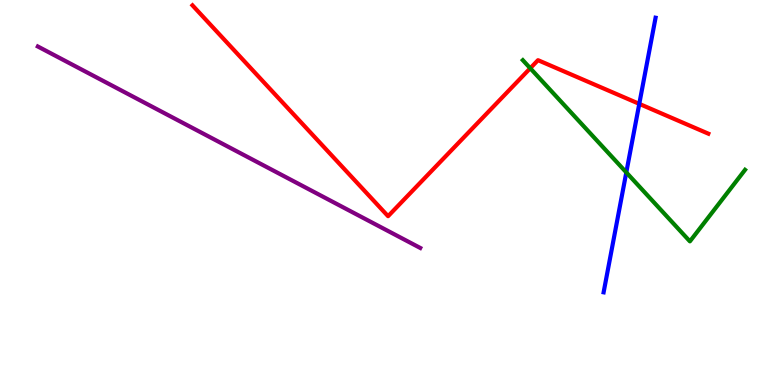[{'lines': ['blue', 'red'], 'intersections': [{'x': 8.25, 'y': 7.3}]}, {'lines': ['green', 'red'], 'intersections': [{'x': 6.84, 'y': 8.23}]}, {'lines': ['purple', 'red'], 'intersections': []}, {'lines': ['blue', 'green'], 'intersections': [{'x': 8.08, 'y': 5.52}]}, {'lines': ['blue', 'purple'], 'intersections': []}, {'lines': ['green', 'purple'], 'intersections': []}]